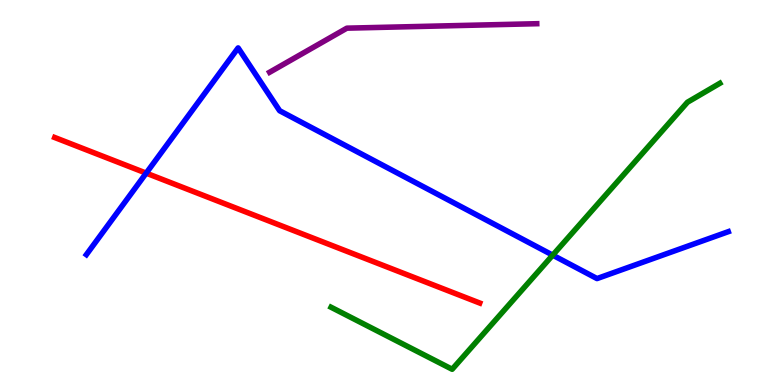[{'lines': ['blue', 'red'], 'intersections': [{'x': 1.89, 'y': 5.5}]}, {'lines': ['green', 'red'], 'intersections': []}, {'lines': ['purple', 'red'], 'intersections': []}, {'lines': ['blue', 'green'], 'intersections': [{'x': 7.13, 'y': 3.37}]}, {'lines': ['blue', 'purple'], 'intersections': []}, {'lines': ['green', 'purple'], 'intersections': []}]